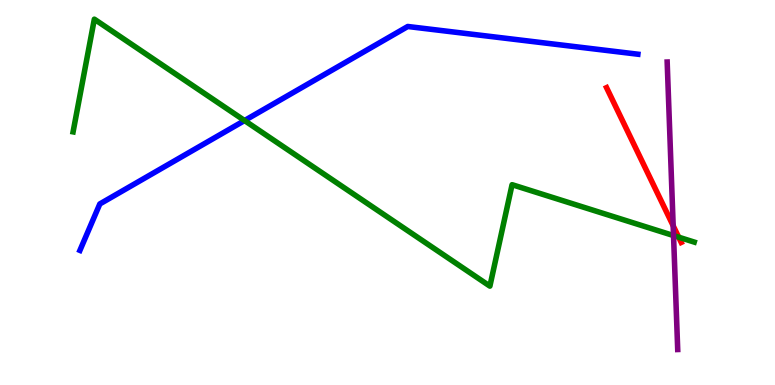[{'lines': ['blue', 'red'], 'intersections': []}, {'lines': ['green', 'red'], 'intersections': [{'x': 8.76, 'y': 3.84}]}, {'lines': ['purple', 'red'], 'intersections': [{'x': 8.69, 'y': 4.14}]}, {'lines': ['blue', 'green'], 'intersections': [{'x': 3.16, 'y': 6.87}]}, {'lines': ['blue', 'purple'], 'intersections': []}, {'lines': ['green', 'purple'], 'intersections': [{'x': 8.69, 'y': 3.88}]}]